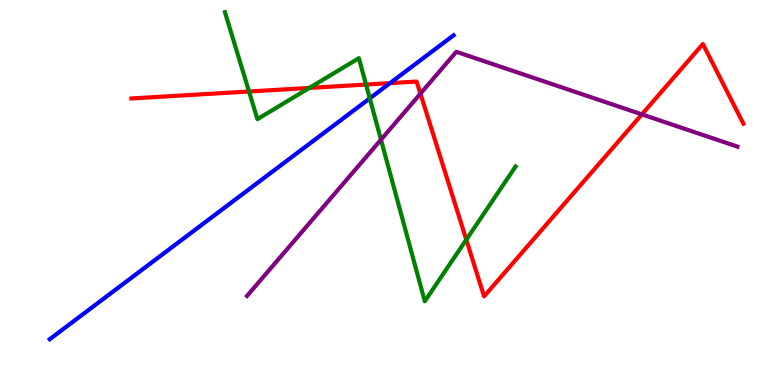[{'lines': ['blue', 'red'], 'intersections': [{'x': 5.03, 'y': 7.84}]}, {'lines': ['green', 'red'], 'intersections': [{'x': 3.21, 'y': 7.62}, {'x': 3.99, 'y': 7.72}, {'x': 4.72, 'y': 7.8}, {'x': 6.02, 'y': 3.77}]}, {'lines': ['purple', 'red'], 'intersections': [{'x': 5.42, 'y': 7.57}, {'x': 8.28, 'y': 7.03}]}, {'lines': ['blue', 'green'], 'intersections': [{'x': 4.77, 'y': 7.45}]}, {'lines': ['blue', 'purple'], 'intersections': []}, {'lines': ['green', 'purple'], 'intersections': [{'x': 4.92, 'y': 6.37}]}]